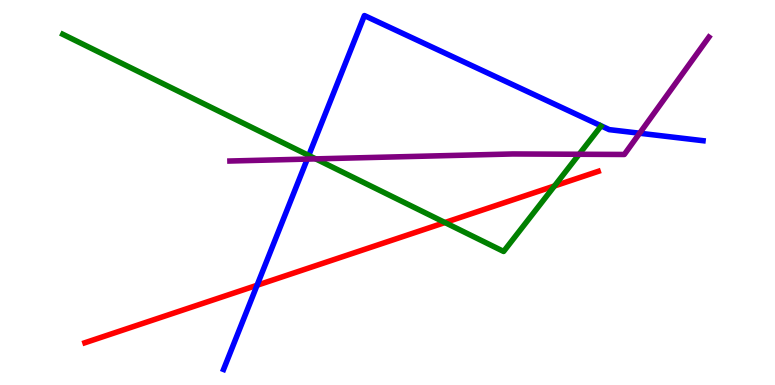[{'lines': ['blue', 'red'], 'intersections': [{'x': 3.32, 'y': 2.59}]}, {'lines': ['green', 'red'], 'intersections': [{'x': 5.74, 'y': 4.22}, {'x': 7.15, 'y': 5.17}]}, {'lines': ['purple', 'red'], 'intersections': []}, {'lines': ['blue', 'green'], 'intersections': [{'x': 3.98, 'y': 5.96}]}, {'lines': ['blue', 'purple'], 'intersections': [{'x': 3.96, 'y': 5.87}, {'x': 8.25, 'y': 6.54}]}, {'lines': ['green', 'purple'], 'intersections': [{'x': 4.07, 'y': 5.87}, {'x': 7.47, 'y': 5.99}]}]